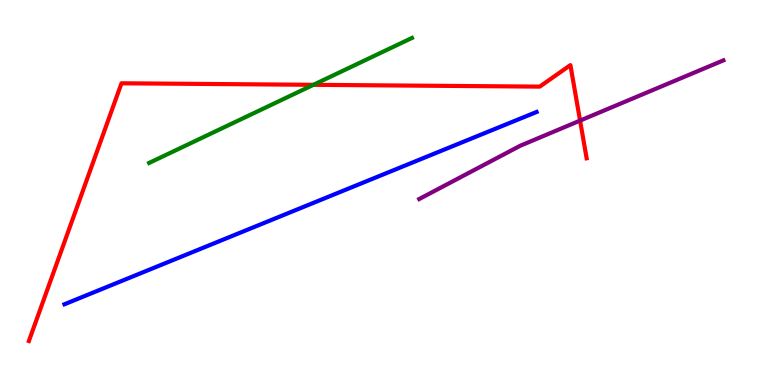[{'lines': ['blue', 'red'], 'intersections': []}, {'lines': ['green', 'red'], 'intersections': [{'x': 4.04, 'y': 7.8}]}, {'lines': ['purple', 'red'], 'intersections': [{'x': 7.48, 'y': 6.87}]}, {'lines': ['blue', 'green'], 'intersections': []}, {'lines': ['blue', 'purple'], 'intersections': []}, {'lines': ['green', 'purple'], 'intersections': []}]